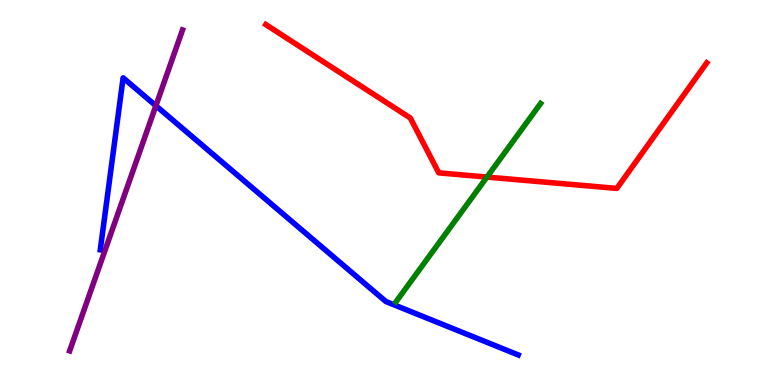[{'lines': ['blue', 'red'], 'intersections': []}, {'lines': ['green', 'red'], 'intersections': [{'x': 6.28, 'y': 5.4}]}, {'lines': ['purple', 'red'], 'intersections': []}, {'lines': ['blue', 'green'], 'intersections': []}, {'lines': ['blue', 'purple'], 'intersections': [{'x': 2.01, 'y': 7.25}]}, {'lines': ['green', 'purple'], 'intersections': []}]